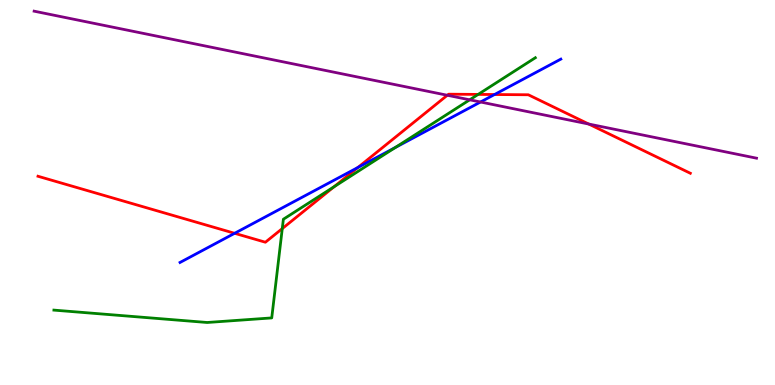[{'lines': ['blue', 'red'], 'intersections': [{'x': 3.03, 'y': 3.94}, {'x': 4.62, 'y': 5.65}, {'x': 6.38, 'y': 7.54}]}, {'lines': ['green', 'red'], 'intersections': [{'x': 3.64, 'y': 4.06}, {'x': 4.31, 'y': 5.15}, {'x': 6.17, 'y': 7.55}]}, {'lines': ['purple', 'red'], 'intersections': [{'x': 5.77, 'y': 7.53}, {'x': 7.6, 'y': 6.78}]}, {'lines': ['blue', 'green'], 'intersections': [{'x': 5.1, 'y': 6.17}]}, {'lines': ['blue', 'purple'], 'intersections': [{'x': 6.2, 'y': 7.35}]}, {'lines': ['green', 'purple'], 'intersections': [{'x': 6.06, 'y': 7.41}]}]